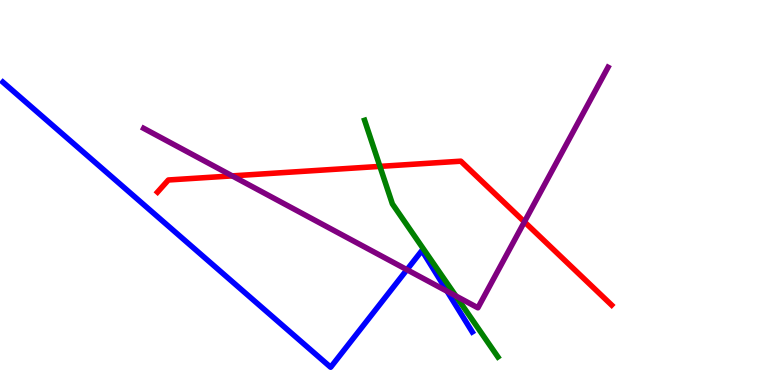[{'lines': ['blue', 'red'], 'intersections': []}, {'lines': ['green', 'red'], 'intersections': [{'x': 4.9, 'y': 5.68}]}, {'lines': ['purple', 'red'], 'intersections': [{'x': 3.0, 'y': 5.43}, {'x': 6.77, 'y': 4.24}]}, {'lines': ['blue', 'green'], 'intersections': []}, {'lines': ['blue', 'purple'], 'intersections': [{'x': 5.25, 'y': 2.99}, {'x': 5.77, 'y': 2.43}]}, {'lines': ['green', 'purple'], 'intersections': [{'x': 5.88, 'y': 2.31}]}]